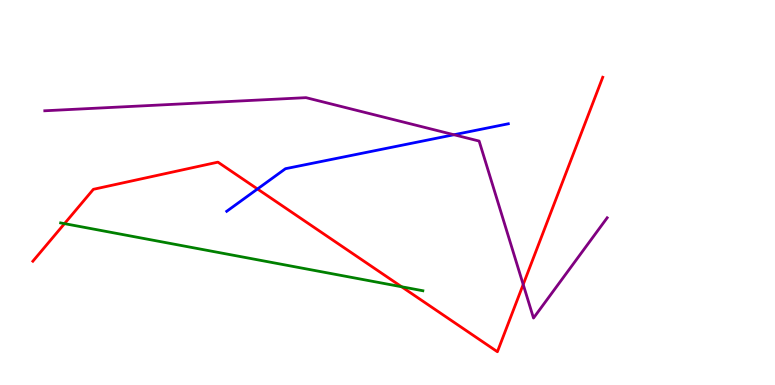[{'lines': ['blue', 'red'], 'intersections': [{'x': 3.32, 'y': 5.09}]}, {'lines': ['green', 'red'], 'intersections': [{'x': 0.832, 'y': 4.19}, {'x': 5.18, 'y': 2.55}]}, {'lines': ['purple', 'red'], 'intersections': [{'x': 6.75, 'y': 2.61}]}, {'lines': ['blue', 'green'], 'intersections': []}, {'lines': ['blue', 'purple'], 'intersections': [{'x': 5.86, 'y': 6.5}]}, {'lines': ['green', 'purple'], 'intersections': []}]